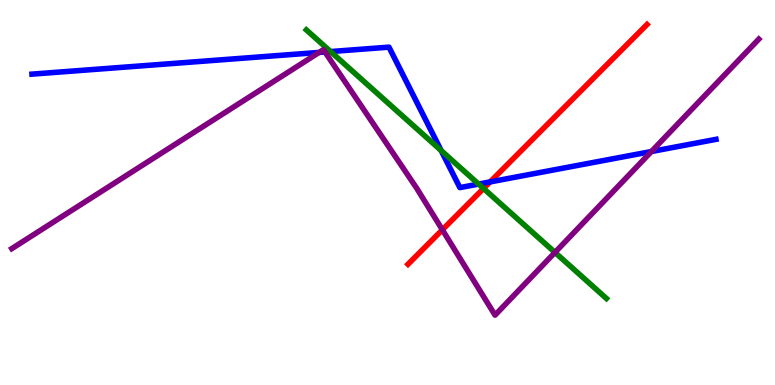[{'lines': ['blue', 'red'], 'intersections': [{'x': 6.32, 'y': 5.27}]}, {'lines': ['green', 'red'], 'intersections': [{'x': 6.24, 'y': 5.1}]}, {'lines': ['purple', 'red'], 'intersections': [{'x': 5.71, 'y': 4.03}]}, {'lines': ['blue', 'green'], 'intersections': [{'x': 4.27, 'y': 8.66}, {'x': 5.69, 'y': 6.09}, {'x': 6.18, 'y': 5.22}]}, {'lines': ['blue', 'purple'], 'intersections': [{'x': 4.12, 'y': 8.64}, {'x': 4.19, 'y': 8.65}, {'x': 8.41, 'y': 6.06}]}, {'lines': ['green', 'purple'], 'intersections': [{'x': 7.16, 'y': 3.44}]}]